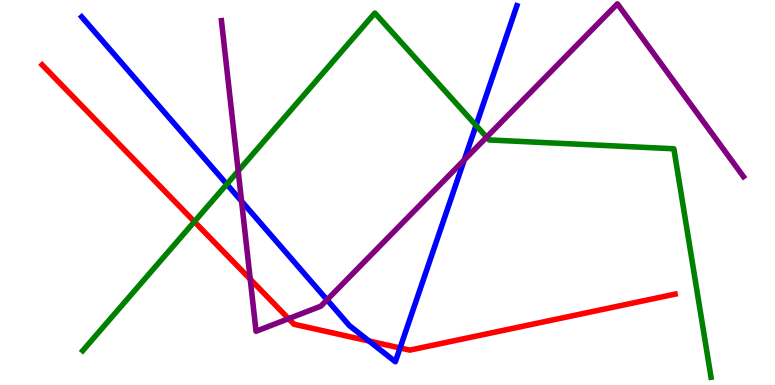[{'lines': ['blue', 'red'], 'intersections': [{'x': 4.76, 'y': 1.14}, {'x': 5.16, 'y': 0.962}]}, {'lines': ['green', 'red'], 'intersections': [{'x': 2.51, 'y': 4.24}]}, {'lines': ['purple', 'red'], 'intersections': [{'x': 3.23, 'y': 2.75}, {'x': 3.72, 'y': 1.72}]}, {'lines': ['blue', 'green'], 'intersections': [{'x': 2.93, 'y': 5.22}, {'x': 6.14, 'y': 6.74}]}, {'lines': ['blue', 'purple'], 'intersections': [{'x': 3.12, 'y': 4.77}, {'x': 4.22, 'y': 2.21}, {'x': 5.99, 'y': 5.85}]}, {'lines': ['green', 'purple'], 'intersections': [{'x': 3.07, 'y': 5.56}, {'x': 6.28, 'y': 6.44}]}]